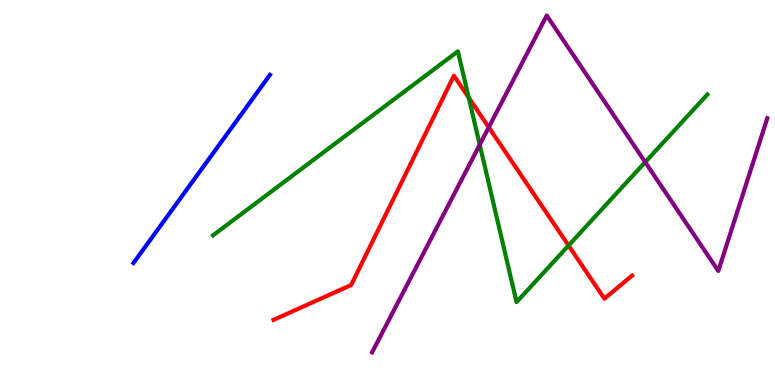[{'lines': ['blue', 'red'], 'intersections': []}, {'lines': ['green', 'red'], 'intersections': [{'x': 6.05, 'y': 7.47}, {'x': 7.34, 'y': 3.62}]}, {'lines': ['purple', 'red'], 'intersections': [{'x': 6.31, 'y': 6.69}]}, {'lines': ['blue', 'green'], 'intersections': []}, {'lines': ['blue', 'purple'], 'intersections': []}, {'lines': ['green', 'purple'], 'intersections': [{'x': 6.19, 'y': 6.24}, {'x': 8.33, 'y': 5.79}]}]